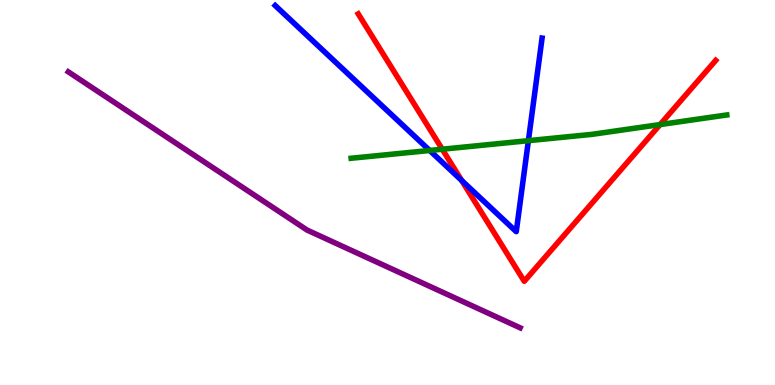[{'lines': ['blue', 'red'], 'intersections': [{'x': 5.96, 'y': 5.31}]}, {'lines': ['green', 'red'], 'intersections': [{'x': 5.71, 'y': 6.12}, {'x': 8.52, 'y': 6.76}]}, {'lines': ['purple', 'red'], 'intersections': []}, {'lines': ['blue', 'green'], 'intersections': [{'x': 5.54, 'y': 6.09}, {'x': 6.82, 'y': 6.35}]}, {'lines': ['blue', 'purple'], 'intersections': []}, {'lines': ['green', 'purple'], 'intersections': []}]